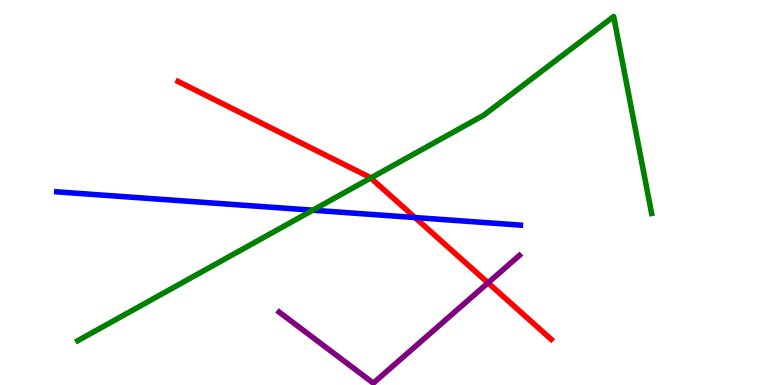[{'lines': ['blue', 'red'], 'intersections': [{'x': 5.35, 'y': 4.35}]}, {'lines': ['green', 'red'], 'intersections': [{'x': 4.78, 'y': 5.38}]}, {'lines': ['purple', 'red'], 'intersections': [{'x': 6.3, 'y': 2.65}]}, {'lines': ['blue', 'green'], 'intersections': [{'x': 4.04, 'y': 4.54}]}, {'lines': ['blue', 'purple'], 'intersections': []}, {'lines': ['green', 'purple'], 'intersections': []}]